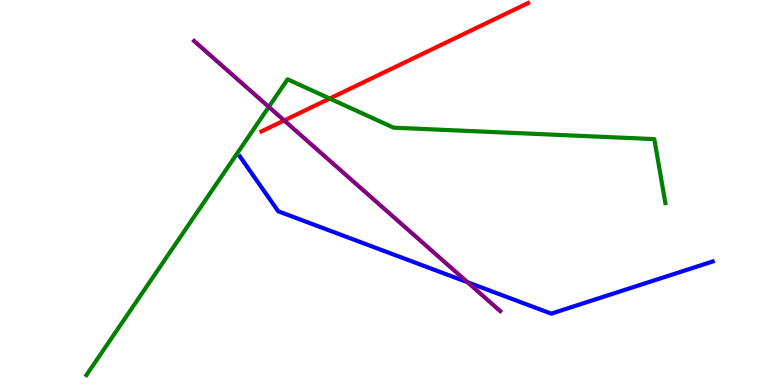[{'lines': ['blue', 'red'], 'intersections': []}, {'lines': ['green', 'red'], 'intersections': [{'x': 4.25, 'y': 7.44}]}, {'lines': ['purple', 'red'], 'intersections': [{'x': 3.67, 'y': 6.87}]}, {'lines': ['blue', 'green'], 'intersections': []}, {'lines': ['blue', 'purple'], 'intersections': [{'x': 6.03, 'y': 2.67}]}, {'lines': ['green', 'purple'], 'intersections': [{'x': 3.47, 'y': 7.22}]}]